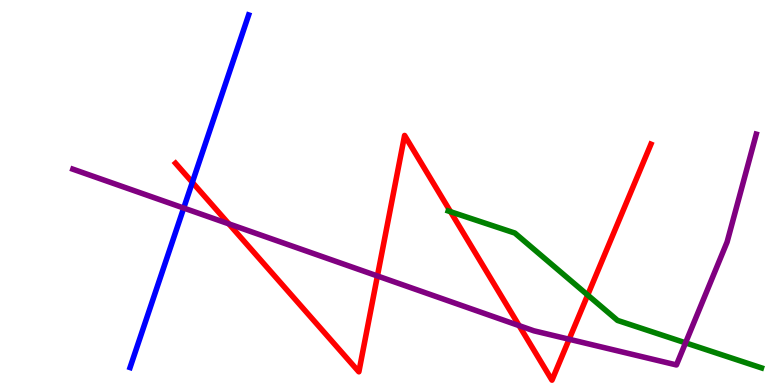[{'lines': ['blue', 'red'], 'intersections': [{'x': 2.48, 'y': 5.26}]}, {'lines': ['green', 'red'], 'intersections': [{'x': 5.81, 'y': 4.5}, {'x': 7.58, 'y': 2.34}]}, {'lines': ['purple', 'red'], 'intersections': [{'x': 2.95, 'y': 4.19}, {'x': 4.87, 'y': 2.83}, {'x': 6.7, 'y': 1.54}, {'x': 7.34, 'y': 1.19}]}, {'lines': ['blue', 'green'], 'intersections': []}, {'lines': ['blue', 'purple'], 'intersections': [{'x': 2.37, 'y': 4.6}]}, {'lines': ['green', 'purple'], 'intersections': [{'x': 8.85, 'y': 1.09}]}]